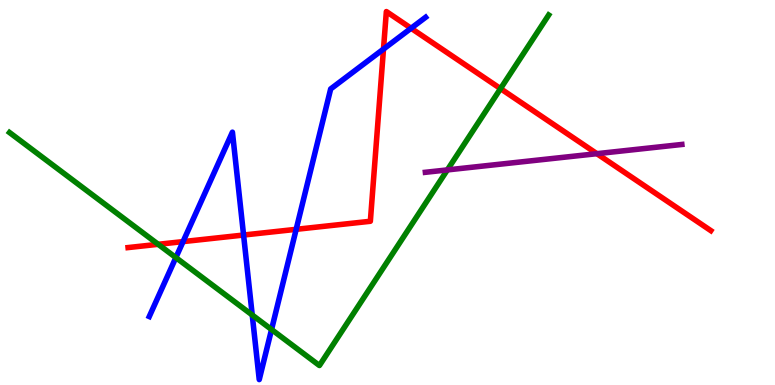[{'lines': ['blue', 'red'], 'intersections': [{'x': 2.36, 'y': 3.72}, {'x': 3.14, 'y': 3.9}, {'x': 3.82, 'y': 4.04}, {'x': 4.95, 'y': 8.73}, {'x': 5.3, 'y': 9.27}]}, {'lines': ['green', 'red'], 'intersections': [{'x': 2.04, 'y': 3.65}, {'x': 6.46, 'y': 7.7}]}, {'lines': ['purple', 'red'], 'intersections': [{'x': 7.7, 'y': 6.01}]}, {'lines': ['blue', 'green'], 'intersections': [{'x': 2.27, 'y': 3.31}, {'x': 3.25, 'y': 1.82}, {'x': 3.5, 'y': 1.44}]}, {'lines': ['blue', 'purple'], 'intersections': []}, {'lines': ['green', 'purple'], 'intersections': [{'x': 5.77, 'y': 5.59}]}]